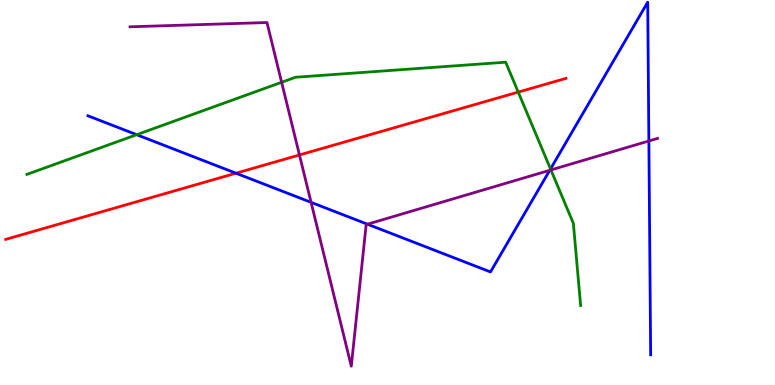[{'lines': ['blue', 'red'], 'intersections': [{'x': 3.04, 'y': 5.5}]}, {'lines': ['green', 'red'], 'intersections': [{'x': 6.69, 'y': 7.61}]}, {'lines': ['purple', 'red'], 'intersections': [{'x': 3.86, 'y': 5.97}]}, {'lines': ['blue', 'green'], 'intersections': [{'x': 1.76, 'y': 6.5}, {'x': 7.1, 'y': 5.61}]}, {'lines': ['blue', 'purple'], 'intersections': [{'x': 4.01, 'y': 4.74}, {'x': 4.74, 'y': 4.18}, {'x': 7.09, 'y': 5.58}, {'x': 8.37, 'y': 6.34}]}, {'lines': ['green', 'purple'], 'intersections': [{'x': 3.63, 'y': 7.86}, {'x': 7.11, 'y': 5.59}]}]